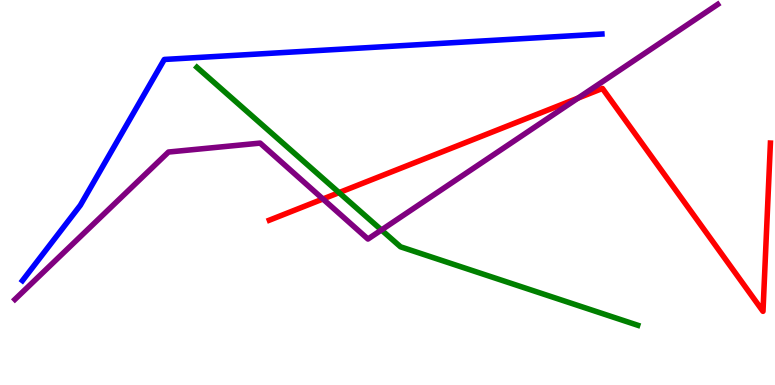[{'lines': ['blue', 'red'], 'intersections': []}, {'lines': ['green', 'red'], 'intersections': [{'x': 4.37, 'y': 5.0}]}, {'lines': ['purple', 'red'], 'intersections': [{'x': 4.17, 'y': 4.83}, {'x': 7.46, 'y': 7.45}]}, {'lines': ['blue', 'green'], 'intersections': []}, {'lines': ['blue', 'purple'], 'intersections': []}, {'lines': ['green', 'purple'], 'intersections': [{'x': 4.92, 'y': 4.03}]}]